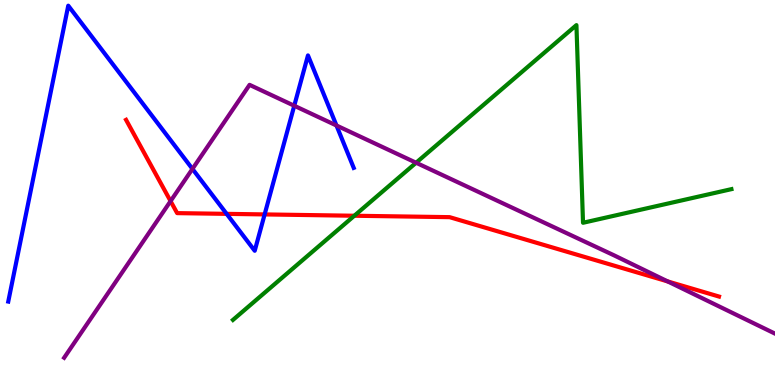[{'lines': ['blue', 'red'], 'intersections': [{'x': 2.92, 'y': 4.45}, {'x': 3.41, 'y': 4.43}]}, {'lines': ['green', 'red'], 'intersections': [{'x': 4.57, 'y': 4.4}]}, {'lines': ['purple', 'red'], 'intersections': [{'x': 2.2, 'y': 4.78}, {'x': 8.62, 'y': 2.69}]}, {'lines': ['blue', 'green'], 'intersections': []}, {'lines': ['blue', 'purple'], 'intersections': [{'x': 2.48, 'y': 5.61}, {'x': 3.8, 'y': 7.25}, {'x': 4.34, 'y': 6.74}]}, {'lines': ['green', 'purple'], 'intersections': [{'x': 5.37, 'y': 5.77}]}]